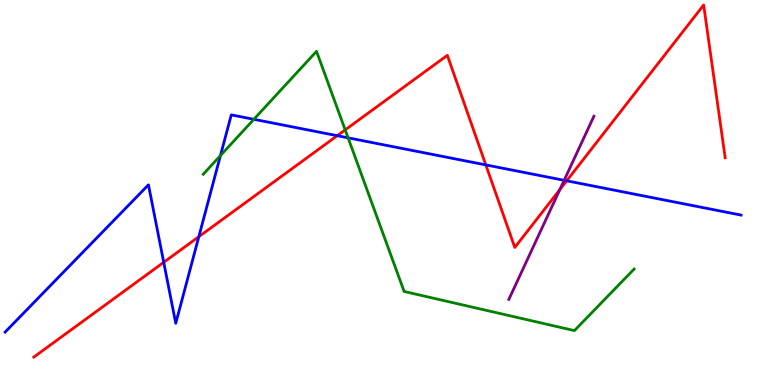[{'lines': ['blue', 'red'], 'intersections': [{'x': 2.11, 'y': 3.19}, {'x': 2.57, 'y': 3.85}, {'x': 4.35, 'y': 6.48}, {'x': 6.27, 'y': 5.72}, {'x': 7.31, 'y': 5.3}]}, {'lines': ['green', 'red'], 'intersections': [{'x': 4.45, 'y': 6.63}]}, {'lines': ['purple', 'red'], 'intersections': [{'x': 7.22, 'y': 5.07}]}, {'lines': ['blue', 'green'], 'intersections': [{'x': 2.84, 'y': 5.96}, {'x': 3.28, 'y': 6.9}, {'x': 4.49, 'y': 6.42}]}, {'lines': ['blue', 'purple'], 'intersections': [{'x': 7.28, 'y': 5.32}]}, {'lines': ['green', 'purple'], 'intersections': []}]